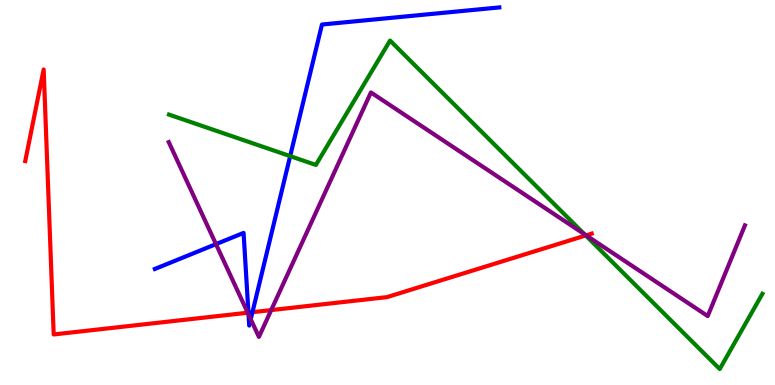[{'lines': ['blue', 'red'], 'intersections': [{'x': 3.21, 'y': 1.88}, {'x': 3.26, 'y': 1.89}]}, {'lines': ['green', 'red'], 'intersections': [{'x': 7.56, 'y': 3.88}]}, {'lines': ['purple', 'red'], 'intersections': [{'x': 3.2, 'y': 1.88}, {'x': 3.5, 'y': 1.95}, {'x': 7.56, 'y': 3.89}]}, {'lines': ['blue', 'green'], 'intersections': [{'x': 3.74, 'y': 5.94}]}, {'lines': ['blue', 'purple'], 'intersections': [{'x': 2.79, 'y': 3.66}, {'x': 3.21, 'y': 1.83}, {'x': 3.24, 'y': 1.71}]}, {'lines': ['green', 'purple'], 'intersections': [{'x': 7.54, 'y': 3.92}]}]